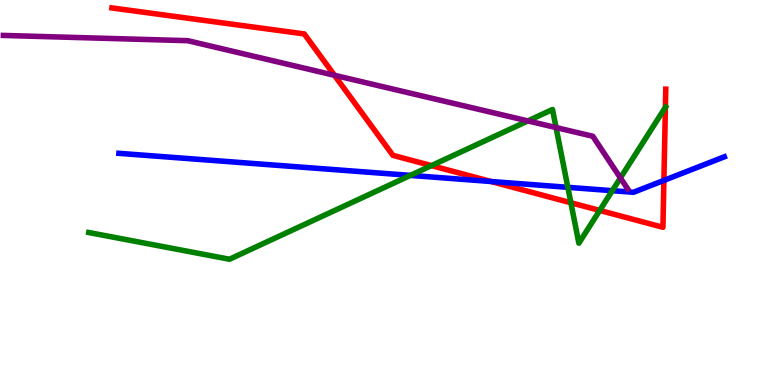[{'lines': ['blue', 'red'], 'intersections': [{'x': 6.34, 'y': 5.29}, {'x': 8.57, 'y': 5.31}]}, {'lines': ['green', 'red'], 'intersections': [{'x': 5.57, 'y': 5.7}, {'x': 7.37, 'y': 4.73}, {'x': 7.74, 'y': 4.53}, {'x': 8.59, 'y': 7.21}]}, {'lines': ['purple', 'red'], 'intersections': [{'x': 4.32, 'y': 8.04}]}, {'lines': ['blue', 'green'], 'intersections': [{'x': 5.29, 'y': 5.44}, {'x': 7.33, 'y': 5.13}, {'x': 7.9, 'y': 5.05}]}, {'lines': ['blue', 'purple'], 'intersections': []}, {'lines': ['green', 'purple'], 'intersections': [{'x': 6.81, 'y': 6.86}, {'x': 7.17, 'y': 6.69}, {'x': 8.01, 'y': 5.38}]}]